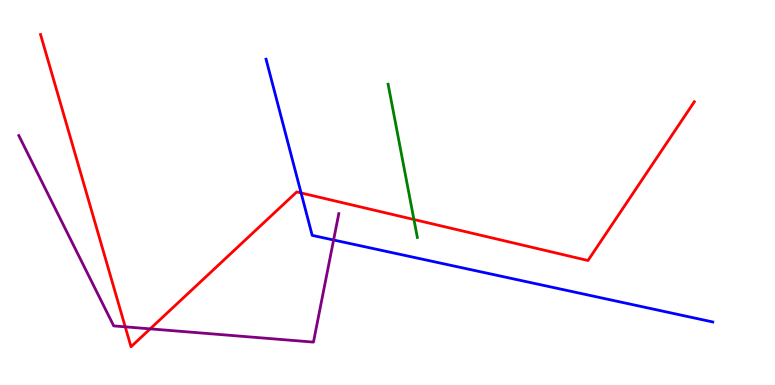[{'lines': ['blue', 'red'], 'intersections': [{'x': 3.89, 'y': 4.99}]}, {'lines': ['green', 'red'], 'intersections': [{'x': 5.34, 'y': 4.3}]}, {'lines': ['purple', 'red'], 'intersections': [{'x': 1.62, 'y': 1.51}, {'x': 1.94, 'y': 1.46}]}, {'lines': ['blue', 'green'], 'intersections': []}, {'lines': ['blue', 'purple'], 'intersections': [{'x': 4.3, 'y': 3.77}]}, {'lines': ['green', 'purple'], 'intersections': []}]